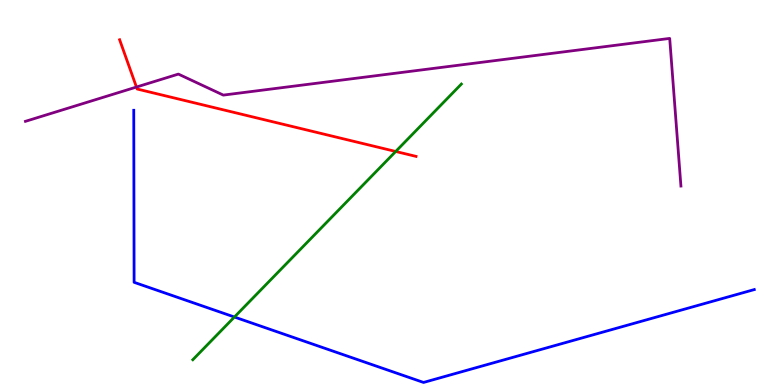[{'lines': ['blue', 'red'], 'intersections': []}, {'lines': ['green', 'red'], 'intersections': [{'x': 5.11, 'y': 6.07}]}, {'lines': ['purple', 'red'], 'intersections': [{'x': 1.76, 'y': 7.74}]}, {'lines': ['blue', 'green'], 'intersections': [{'x': 3.02, 'y': 1.77}]}, {'lines': ['blue', 'purple'], 'intersections': []}, {'lines': ['green', 'purple'], 'intersections': []}]